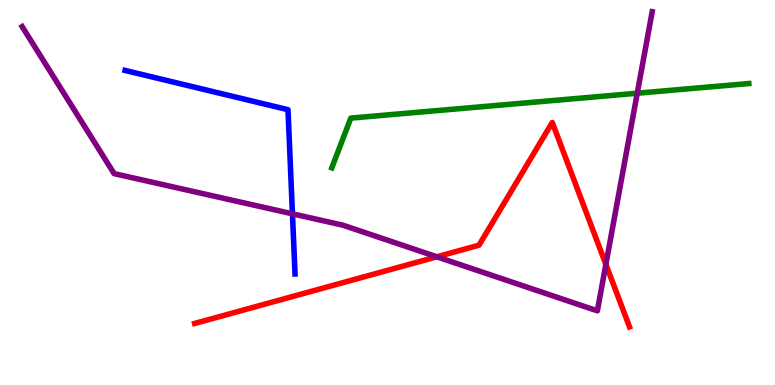[{'lines': ['blue', 'red'], 'intersections': []}, {'lines': ['green', 'red'], 'intersections': []}, {'lines': ['purple', 'red'], 'intersections': [{'x': 5.64, 'y': 3.33}, {'x': 7.82, 'y': 3.13}]}, {'lines': ['blue', 'green'], 'intersections': []}, {'lines': ['blue', 'purple'], 'intersections': [{'x': 3.77, 'y': 4.45}]}, {'lines': ['green', 'purple'], 'intersections': [{'x': 8.22, 'y': 7.58}]}]